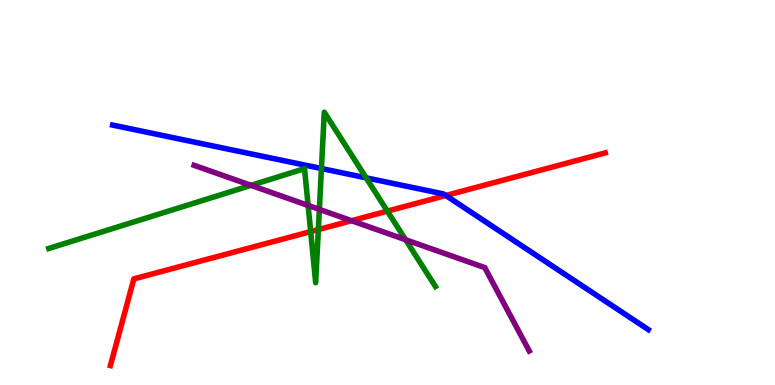[{'lines': ['blue', 'red'], 'intersections': [{'x': 5.75, 'y': 4.92}]}, {'lines': ['green', 'red'], 'intersections': [{'x': 4.01, 'y': 3.98}, {'x': 4.11, 'y': 4.04}, {'x': 5.0, 'y': 4.52}]}, {'lines': ['purple', 'red'], 'intersections': [{'x': 4.54, 'y': 4.27}]}, {'lines': ['blue', 'green'], 'intersections': [{'x': 4.15, 'y': 5.62}, {'x': 4.72, 'y': 5.38}]}, {'lines': ['blue', 'purple'], 'intersections': []}, {'lines': ['green', 'purple'], 'intersections': [{'x': 3.24, 'y': 5.19}, {'x': 3.98, 'y': 4.66}, {'x': 4.12, 'y': 4.56}, {'x': 5.23, 'y': 3.77}]}]